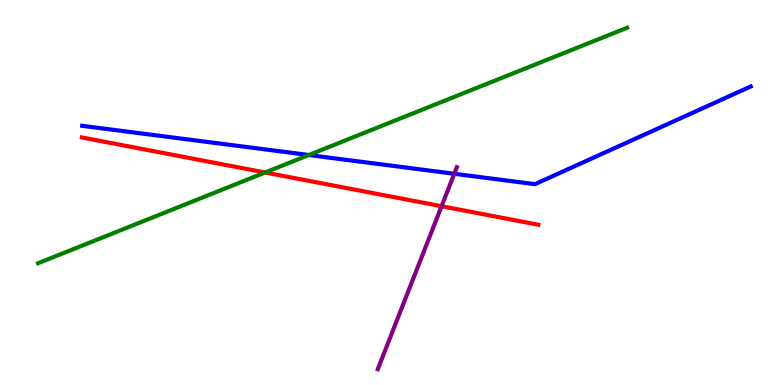[{'lines': ['blue', 'red'], 'intersections': []}, {'lines': ['green', 'red'], 'intersections': [{'x': 3.42, 'y': 5.52}]}, {'lines': ['purple', 'red'], 'intersections': [{'x': 5.7, 'y': 4.64}]}, {'lines': ['blue', 'green'], 'intersections': [{'x': 3.98, 'y': 5.97}]}, {'lines': ['blue', 'purple'], 'intersections': [{'x': 5.86, 'y': 5.49}]}, {'lines': ['green', 'purple'], 'intersections': []}]